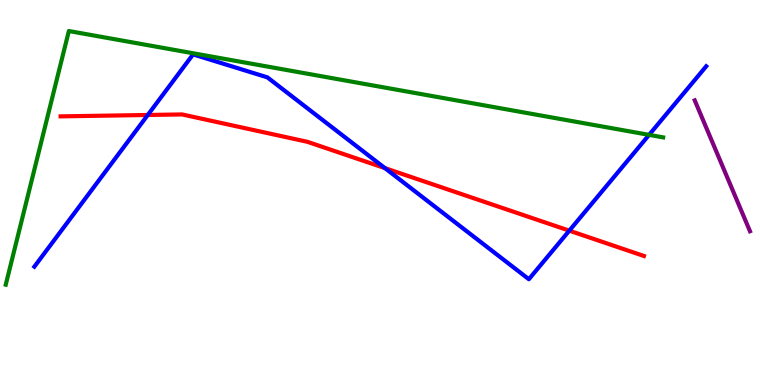[{'lines': ['blue', 'red'], 'intersections': [{'x': 1.91, 'y': 7.01}, {'x': 4.97, 'y': 5.63}, {'x': 7.35, 'y': 4.01}]}, {'lines': ['green', 'red'], 'intersections': []}, {'lines': ['purple', 'red'], 'intersections': []}, {'lines': ['blue', 'green'], 'intersections': [{'x': 8.38, 'y': 6.5}]}, {'lines': ['blue', 'purple'], 'intersections': []}, {'lines': ['green', 'purple'], 'intersections': []}]